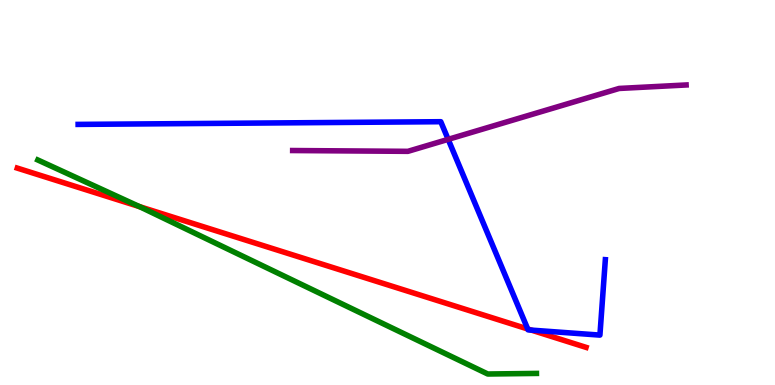[{'lines': ['blue', 'red'], 'intersections': [{'x': 6.81, 'y': 1.46}, {'x': 6.86, 'y': 1.43}]}, {'lines': ['green', 'red'], 'intersections': [{'x': 1.8, 'y': 4.63}]}, {'lines': ['purple', 'red'], 'intersections': []}, {'lines': ['blue', 'green'], 'intersections': []}, {'lines': ['blue', 'purple'], 'intersections': [{'x': 5.78, 'y': 6.38}]}, {'lines': ['green', 'purple'], 'intersections': []}]